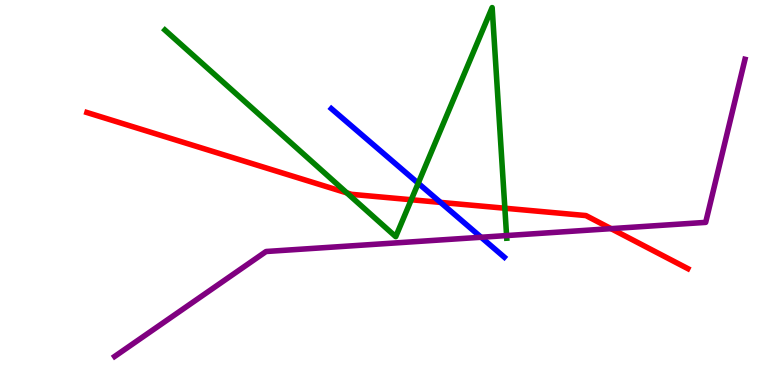[{'lines': ['blue', 'red'], 'intersections': [{'x': 5.68, 'y': 4.74}]}, {'lines': ['green', 'red'], 'intersections': [{'x': 4.48, 'y': 4.99}, {'x': 5.31, 'y': 4.81}, {'x': 6.51, 'y': 4.59}]}, {'lines': ['purple', 'red'], 'intersections': [{'x': 7.88, 'y': 4.06}]}, {'lines': ['blue', 'green'], 'intersections': [{'x': 5.4, 'y': 5.24}]}, {'lines': ['blue', 'purple'], 'intersections': [{'x': 6.21, 'y': 3.84}]}, {'lines': ['green', 'purple'], 'intersections': [{'x': 6.54, 'y': 3.88}]}]